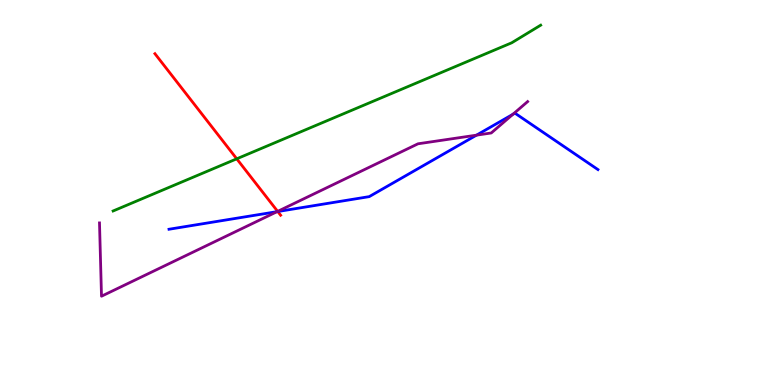[{'lines': ['blue', 'red'], 'intersections': [{'x': 3.58, 'y': 4.51}]}, {'lines': ['green', 'red'], 'intersections': [{'x': 3.05, 'y': 5.87}]}, {'lines': ['purple', 'red'], 'intersections': [{'x': 3.58, 'y': 4.51}]}, {'lines': ['blue', 'green'], 'intersections': []}, {'lines': ['blue', 'purple'], 'intersections': [{'x': 3.58, 'y': 4.5}, {'x': 6.15, 'y': 6.49}, {'x': 6.62, 'y': 7.03}]}, {'lines': ['green', 'purple'], 'intersections': []}]